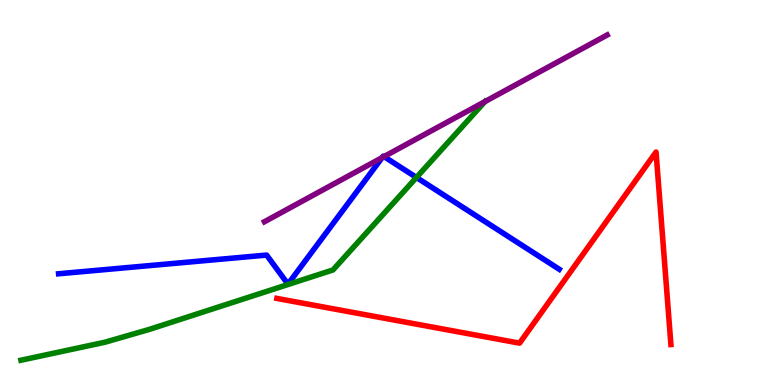[{'lines': ['blue', 'red'], 'intersections': []}, {'lines': ['green', 'red'], 'intersections': []}, {'lines': ['purple', 'red'], 'intersections': []}, {'lines': ['blue', 'green'], 'intersections': [{'x': 5.37, 'y': 5.39}]}, {'lines': ['blue', 'purple'], 'intersections': [{'x': 4.93, 'y': 5.91}, {'x': 4.95, 'y': 5.93}]}, {'lines': ['green', 'purple'], 'intersections': [{'x': 6.26, 'y': 7.36}]}]